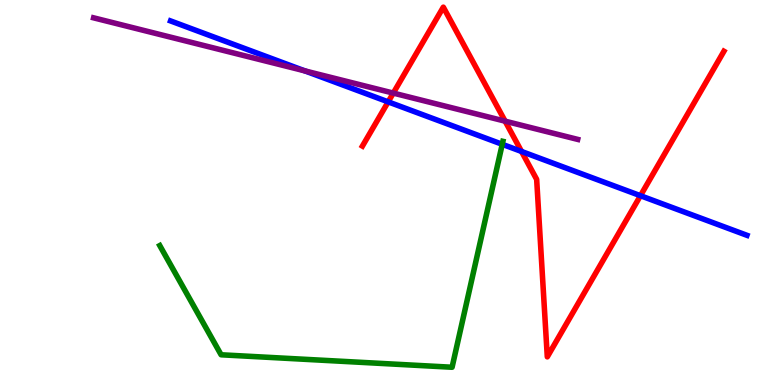[{'lines': ['blue', 'red'], 'intersections': [{'x': 5.01, 'y': 7.35}, {'x': 6.73, 'y': 6.07}, {'x': 8.26, 'y': 4.92}]}, {'lines': ['green', 'red'], 'intersections': []}, {'lines': ['purple', 'red'], 'intersections': [{'x': 5.07, 'y': 7.58}, {'x': 6.52, 'y': 6.85}]}, {'lines': ['blue', 'green'], 'intersections': [{'x': 6.48, 'y': 6.25}]}, {'lines': ['blue', 'purple'], 'intersections': [{'x': 3.93, 'y': 8.16}]}, {'lines': ['green', 'purple'], 'intersections': []}]